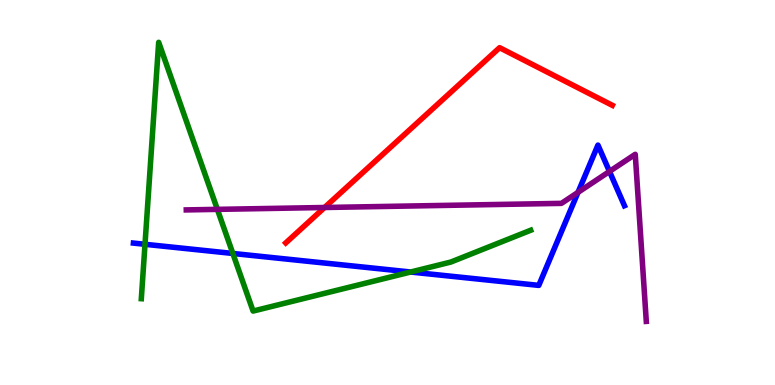[{'lines': ['blue', 'red'], 'intersections': []}, {'lines': ['green', 'red'], 'intersections': []}, {'lines': ['purple', 'red'], 'intersections': [{'x': 4.19, 'y': 4.61}]}, {'lines': ['blue', 'green'], 'intersections': [{'x': 1.87, 'y': 3.65}, {'x': 3.0, 'y': 3.42}, {'x': 5.3, 'y': 2.93}]}, {'lines': ['blue', 'purple'], 'intersections': [{'x': 7.46, 'y': 5.0}, {'x': 7.86, 'y': 5.55}]}, {'lines': ['green', 'purple'], 'intersections': [{'x': 2.8, 'y': 4.56}]}]